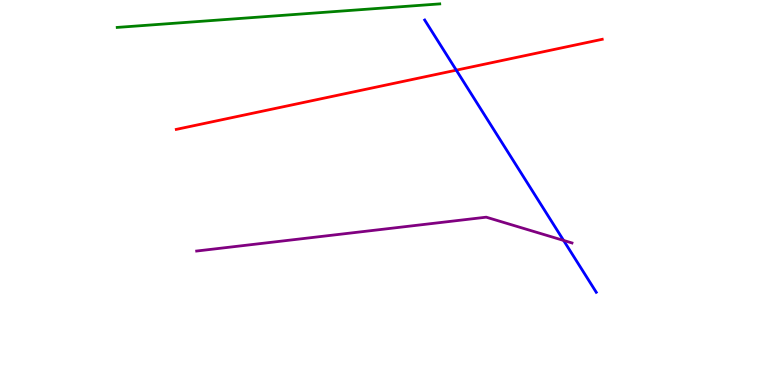[{'lines': ['blue', 'red'], 'intersections': [{'x': 5.89, 'y': 8.18}]}, {'lines': ['green', 'red'], 'intersections': []}, {'lines': ['purple', 'red'], 'intersections': []}, {'lines': ['blue', 'green'], 'intersections': []}, {'lines': ['blue', 'purple'], 'intersections': [{'x': 7.27, 'y': 3.76}]}, {'lines': ['green', 'purple'], 'intersections': []}]